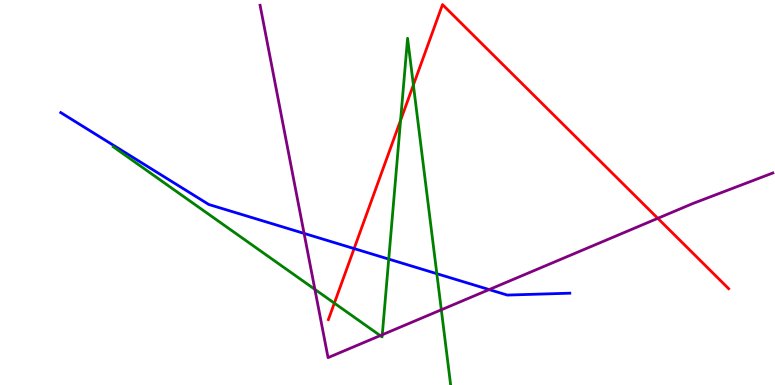[{'lines': ['blue', 'red'], 'intersections': [{'x': 4.57, 'y': 3.54}]}, {'lines': ['green', 'red'], 'intersections': [{'x': 4.31, 'y': 2.13}, {'x': 5.17, 'y': 6.87}, {'x': 5.33, 'y': 7.79}]}, {'lines': ['purple', 'red'], 'intersections': [{'x': 8.49, 'y': 4.33}]}, {'lines': ['blue', 'green'], 'intersections': [{'x': 5.02, 'y': 3.27}, {'x': 5.64, 'y': 2.89}]}, {'lines': ['blue', 'purple'], 'intersections': [{'x': 3.92, 'y': 3.94}, {'x': 6.31, 'y': 2.48}]}, {'lines': ['green', 'purple'], 'intersections': [{'x': 4.06, 'y': 2.48}, {'x': 4.91, 'y': 1.28}, {'x': 4.93, 'y': 1.31}, {'x': 5.69, 'y': 1.95}]}]